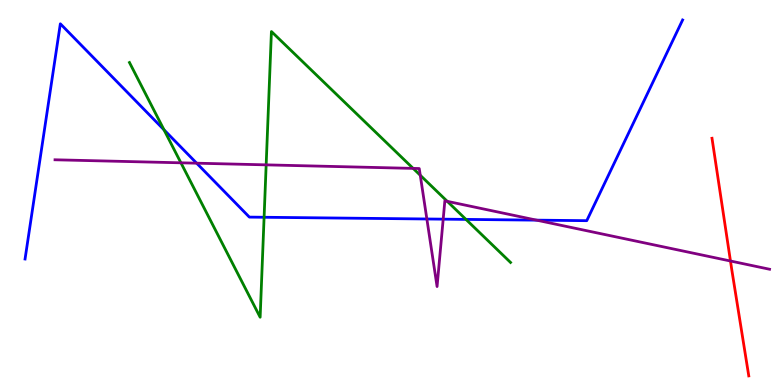[{'lines': ['blue', 'red'], 'intersections': []}, {'lines': ['green', 'red'], 'intersections': []}, {'lines': ['purple', 'red'], 'intersections': [{'x': 9.43, 'y': 3.22}]}, {'lines': ['blue', 'green'], 'intersections': [{'x': 2.12, 'y': 6.63}, {'x': 3.41, 'y': 4.36}, {'x': 6.01, 'y': 4.3}]}, {'lines': ['blue', 'purple'], 'intersections': [{'x': 2.54, 'y': 5.76}, {'x': 5.51, 'y': 4.31}, {'x': 5.72, 'y': 4.31}, {'x': 6.92, 'y': 4.28}]}, {'lines': ['green', 'purple'], 'intersections': [{'x': 2.33, 'y': 5.77}, {'x': 3.43, 'y': 5.72}, {'x': 5.33, 'y': 5.63}, {'x': 5.42, 'y': 5.45}, {'x': 5.77, 'y': 4.77}]}]